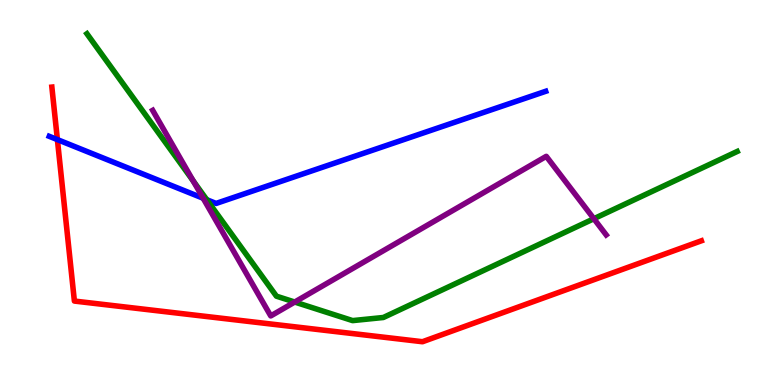[{'lines': ['blue', 'red'], 'intersections': [{'x': 0.741, 'y': 6.37}]}, {'lines': ['green', 'red'], 'intersections': []}, {'lines': ['purple', 'red'], 'intersections': []}, {'lines': ['blue', 'green'], 'intersections': [{'x': 2.67, 'y': 4.81}]}, {'lines': ['blue', 'purple'], 'intersections': [{'x': 2.62, 'y': 4.85}]}, {'lines': ['green', 'purple'], 'intersections': [{'x': 2.49, 'y': 5.3}, {'x': 3.8, 'y': 2.15}, {'x': 7.66, 'y': 4.32}]}]